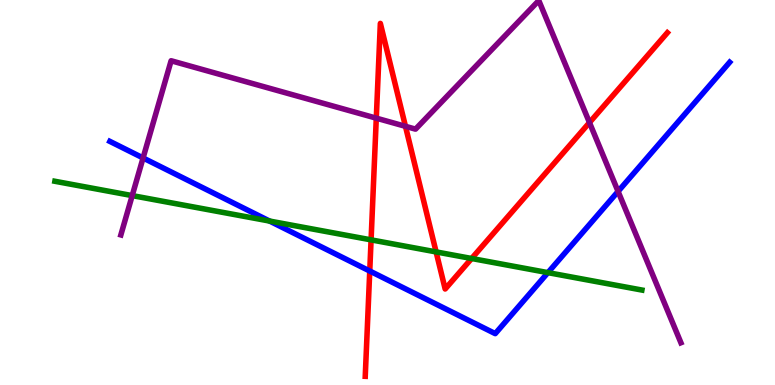[{'lines': ['blue', 'red'], 'intersections': [{'x': 4.77, 'y': 2.96}]}, {'lines': ['green', 'red'], 'intersections': [{'x': 4.79, 'y': 3.77}, {'x': 5.63, 'y': 3.46}, {'x': 6.09, 'y': 3.29}]}, {'lines': ['purple', 'red'], 'intersections': [{'x': 4.86, 'y': 6.93}, {'x': 5.23, 'y': 6.72}, {'x': 7.61, 'y': 6.82}]}, {'lines': ['blue', 'green'], 'intersections': [{'x': 3.48, 'y': 4.26}, {'x': 7.07, 'y': 2.92}]}, {'lines': ['blue', 'purple'], 'intersections': [{'x': 1.85, 'y': 5.9}, {'x': 7.98, 'y': 5.03}]}, {'lines': ['green', 'purple'], 'intersections': [{'x': 1.71, 'y': 4.92}]}]